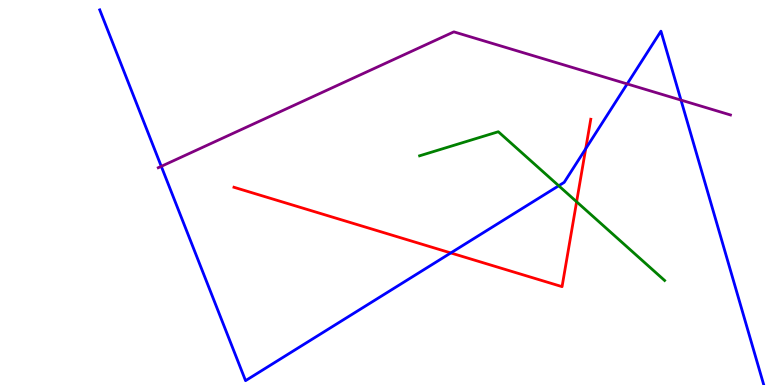[{'lines': ['blue', 'red'], 'intersections': [{'x': 5.82, 'y': 3.43}, {'x': 7.56, 'y': 6.14}]}, {'lines': ['green', 'red'], 'intersections': [{'x': 7.44, 'y': 4.76}]}, {'lines': ['purple', 'red'], 'intersections': []}, {'lines': ['blue', 'green'], 'intersections': [{'x': 7.21, 'y': 5.18}]}, {'lines': ['blue', 'purple'], 'intersections': [{'x': 2.08, 'y': 5.68}, {'x': 8.09, 'y': 7.82}, {'x': 8.79, 'y': 7.4}]}, {'lines': ['green', 'purple'], 'intersections': []}]